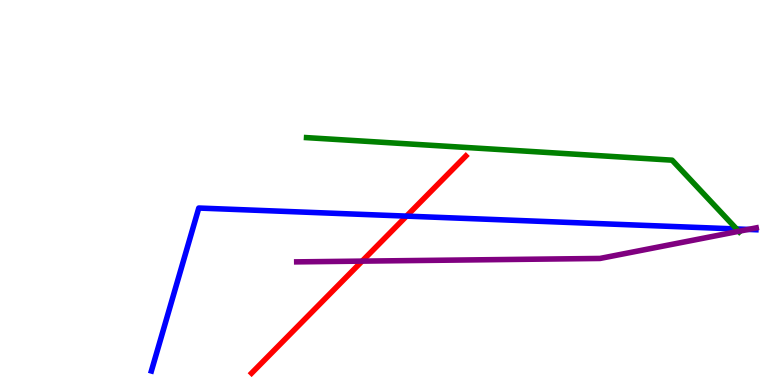[{'lines': ['blue', 'red'], 'intersections': [{'x': 5.25, 'y': 4.39}]}, {'lines': ['green', 'red'], 'intersections': []}, {'lines': ['purple', 'red'], 'intersections': [{'x': 4.67, 'y': 3.22}]}, {'lines': ['blue', 'green'], 'intersections': [{'x': 9.5, 'y': 4.05}]}, {'lines': ['blue', 'purple'], 'intersections': [{'x': 9.66, 'y': 4.04}]}, {'lines': ['green', 'purple'], 'intersections': [{'x': 9.53, 'y': 3.99}]}]